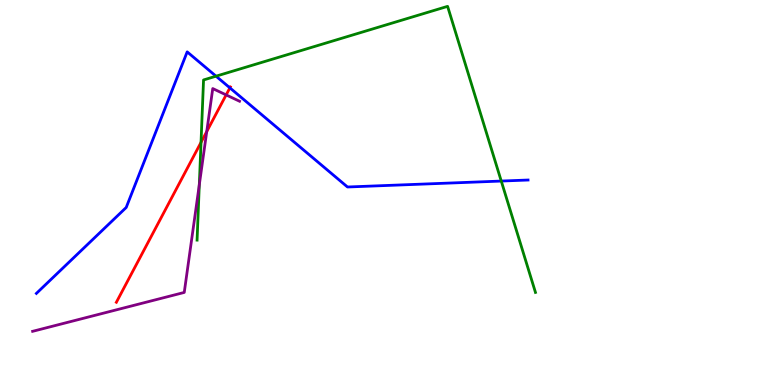[{'lines': ['blue', 'red'], 'intersections': [{'x': 2.97, 'y': 7.72}]}, {'lines': ['green', 'red'], 'intersections': [{'x': 2.59, 'y': 6.3}]}, {'lines': ['purple', 'red'], 'intersections': [{'x': 2.67, 'y': 6.58}, {'x': 2.92, 'y': 7.54}]}, {'lines': ['blue', 'green'], 'intersections': [{'x': 2.79, 'y': 8.02}, {'x': 6.47, 'y': 5.3}]}, {'lines': ['blue', 'purple'], 'intersections': []}, {'lines': ['green', 'purple'], 'intersections': [{'x': 2.57, 'y': 5.2}]}]